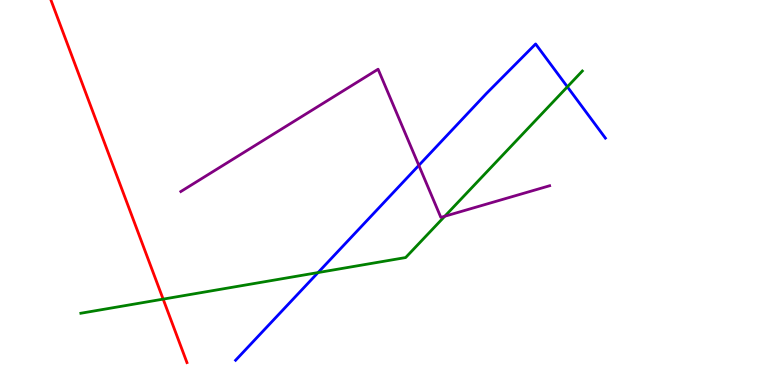[{'lines': ['blue', 'red'], 'intersections': []}, {'lines': ['green', 'red'], 'intersections': [{'x': 2.11, 'y': 2.23}]}, {'lines': ['purple', 'red'], 'intersections': []}, {'lines': ['blue', 'green'], 'intersections': [{'x': 4.1, 'y': 2.92}, {'x': 7.32, 'y': 7.74}]}, {'lines': ['blue', 'purple'], 'intersections': [{'x': 5.4, 'y': 5.7}]}, {'lines': ['green', 'purple'], 'intersections': [{'x': 5.74, 'y': 4.38}]}]